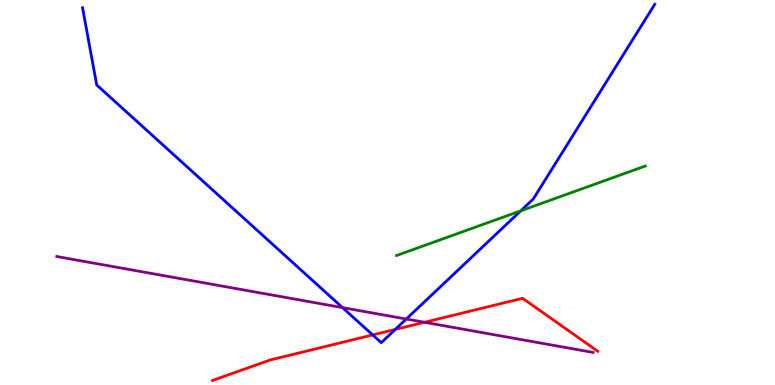[{'lines': ['blue', 'red'], 'intersections': [{'x': 4.81, 'y': 1.3}, {'x': 5.1, 'y': 1.44}]}, {'lines': ['green', 'red'], 'intersections': []}, {'lines': ['purple', 'red'], 'intersections': [{'x': 5.48, 'y': 1.63}]}, {'lines': ['blue', 'green'], 'intersections': [{'x': 6.72, 'y': 4.52}]}, {'lines': ['blue', 'purple'], 'intersections': [{'x': 4.42, 'y': 2.01}, {'x': 5.24, 'y': 1.71}]}, {'lines': ['green', 'purple'], 'intersections': []}]